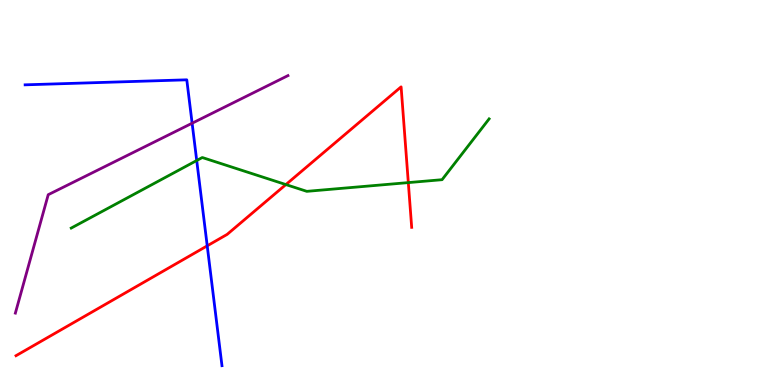[{'lines': ['blue', 'red'], 'intersections': [{'x': 2.67, 'y': 3.61}]}, {'lines': ['green', 'red'], 'intersections': [{'x': 3.69, 'y': 5.21}, {'x': 5.27, 'y': 5.26}]}, {'lines': ['purple', 'red'], 'intersections': []}, {'lines': ['blue', 'green'], 'intersections': [{'x': 2.54, 'y': 5.83}]}, {'lines': ['blue', 'purple'], 'intersections': [{'x': 2.48, 'y': 6.8}]}, {'lines': ['green', 'purple'], 'intersections': []}]